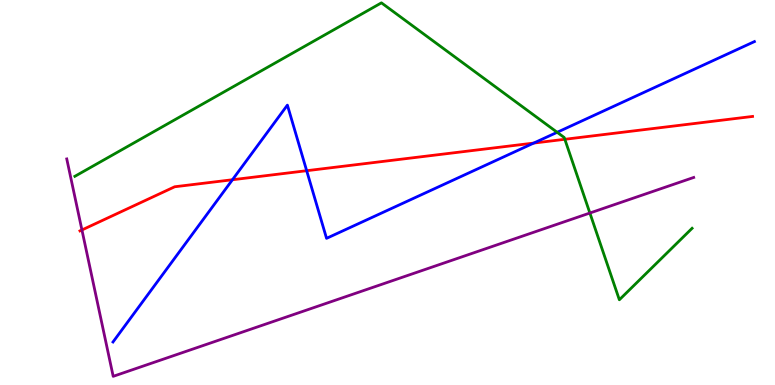[{'lines': ['blue', 'red'], 'intersections': [{'x': 3.0, 'y': 5.33}, {'x': 3.96, 'y': 5.57}, {'x': 6.89, 'y': 6.28}]}, {'lines': ['green', 'red'], 'intersections': [{'x': 7.29, 'y': 6.38}]}, {'lines': ['purple', 'red'], 'intersections': [{'x': 1.06, 'y': 4.03}]}, {'lines': ['blue', 'green'], 'intersections': [{'x': 7.19, 'y': 6.56}]}, {'lines': ['blue', 'purple'], 'intersections': []}, {'lines': ['green', 'purple'], 'intersections': [{'x': 7.61, 'y': 4.47}]}]